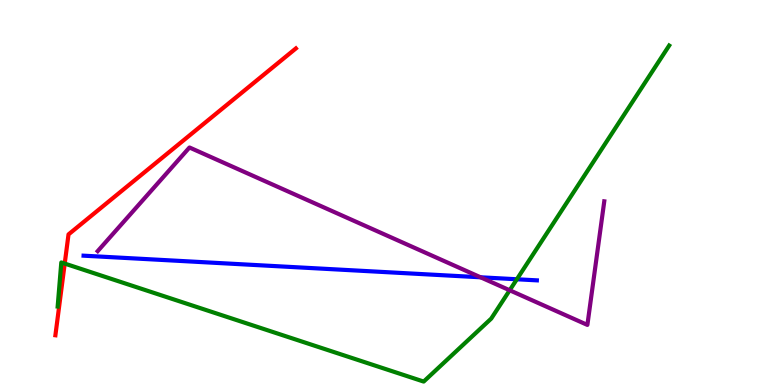[{'lines': ['blue', 'red'], 'intersections': []}, {'lines': ['green', 'red'], 'intersections': [{'x': 0.835, 'y': 3.15}]}, {'lines': ['purple', 'red'], 'intersections': []}, {'lines': ['blue', 'green'], 'intersections': [{'x': 6.67, 'y': 2.75}]}, {'lines': ['blue', 'purple'], 'intersections': [{'x': 6.2, 'y': 2.8}]}, {'lines': ['green', 'purple'], 'intersections': [{'x': 6.58, 'y': 2.46}]}]